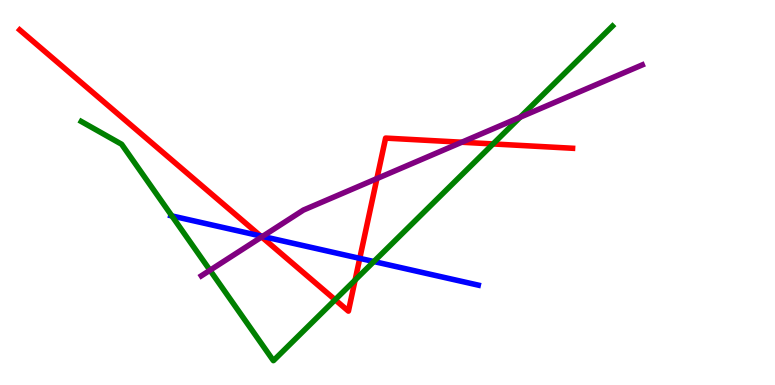[{'lines': ['blue', 'red'], 'intersections': [{'x': 3.36, 'y': 3.87}, {'x': 4.64, 'y': 3.29}]}, {'lines': ['green', 'red'], 'intersections': [{'x': 4.32, 'y': 2.21}, {'x': 4.58, 'y': 2.73}, {'x': 6.36, 'y': 6.26}]}, {'lines': ['purple', 'red'], 'intersections': [{'x': 3.38, 'y': 3.85}, {'x': 4.86, 'y': 5.36}, {'x': 5.96, 'y': 6.31}]}, {'lines': ['blue', 'green'], 'intersections': [{'x': 2.22, 'y': 4.39}, {'x': 4.82, 'y': 3.21}]}, {'lines': ['blue', 'purple'], 'intersections': [{'x': 3.39, 'y': 3.86}]}, {'lines': ['green', 'purple'], 'intersections': [{'x': 2.71, 'y': 2.98}, {'x': 6.71, 'y': 6.96}]}]